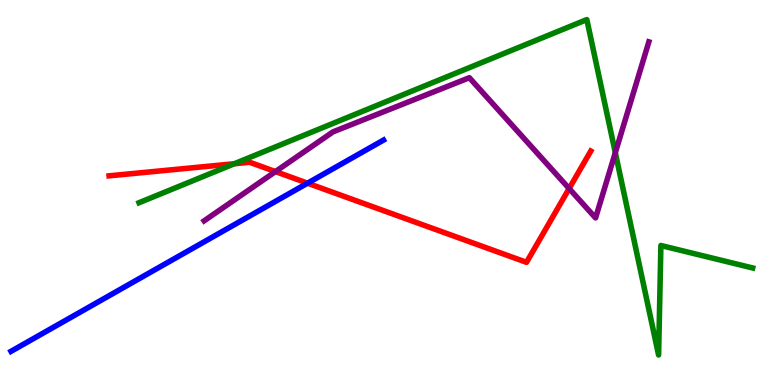[{'lines': ['blue', 'red'], 'intersections': [{'x': 3.97, 'y': 5.24}]}, {'lines': ['green', 'red'], 'intersections': [{'x': 3.02, 'y': 5.75}]}, {'lines': ['purple', 'red'], 'intersections': [{'x': 3.55, 'y': 5.54}, {'x': 7.34, 'y': 5.1}]}, {'lines': ['blue', 'green'], 'intersections': []}, {'lines': ['blue', 'purple'], 'intersections': []}, {'lines': ['green', 'purple'], 'intersections': [{'x': 7.94, 'y': 6.03}]}]